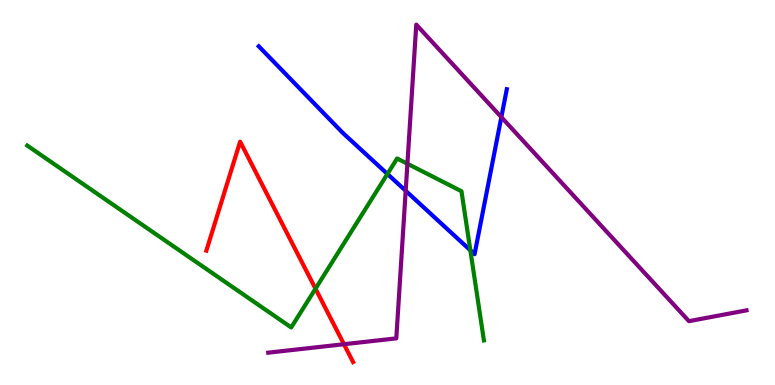[{'lines': ['blue', 'red'], 'intersections': []}, {'lines': ['green', 'red'], 'intersections': [{'x': 4.07, 'y': 2.5}]}, {'lines': ['purple', 'red'], 'intersections': [{'x': 4.44, 'y': 1.06}]}, {'lines': ['blue', 'green'], 'intersections': [{'x': 5.0, 'y': 5.48}, {'x': 6.07, 'y': 3.5}]}, {'lines': ['blue', 'purple'], 'intersections': [{'x': 5.23, 'y': 5.04}, {'x': 6.47, 'y': 6.96}]}, {'lines': ['green', 'purple'], 'intersections': [{'x': 5.26, 'y': 5.75}]}]